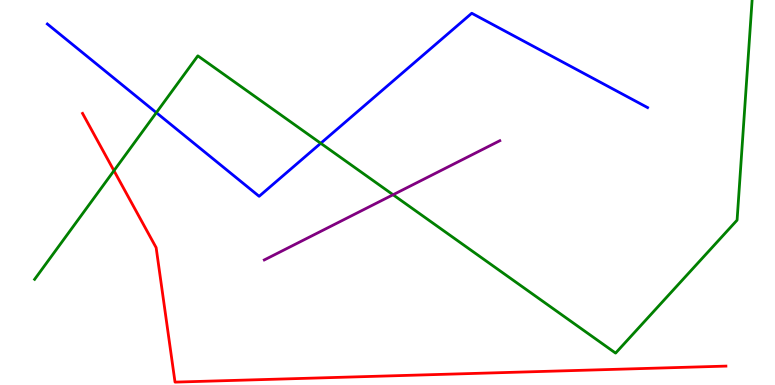[{'lines': ['blue', 'red'], 'intersections': []}, {'lines': ['green', 'red'], 'intersections': [{'x': 1.47, 'y': 5.57}]}, {'lines': ['purple', 'red'], 'intersections': []}, {'lines': ['blue', 'green'], 'intersections': [{'x': 2.02, 'y': 7.07}, {'x': 4.14, 'y': 6.28}]}, {'lines': ['blue', 'purple'], 'intersections': []}, {'lines': ['green', 'purple'], 'intersections': [{'x': 5.07, 'y': 4.94}]}]